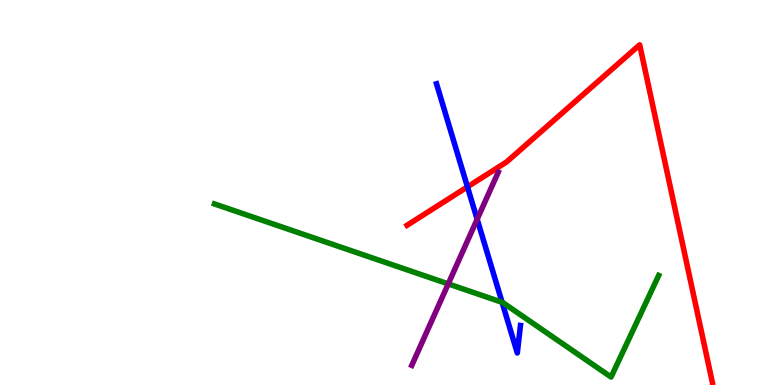[{'lines': ['blue', 'red'], 'intersections': [{'x': 6.03, 'y': 5.15}]}, {'lines': ['green', 'red'], 'intersections': []}, {'lines': ['purple', 'red'], 'intersections': []}, {'lines': ['blue', 'green'], 'intersections': [{'x': 6.48, 'y': 2.15}]}, {'lines': ['blue', 'purple'], 'intersections': [{'x': 6.16, 'y': 4.31}]}, {'lines': ['green', 'purple'], 'intersections': [{'x': 5.78, 'y': 2.63}]}]